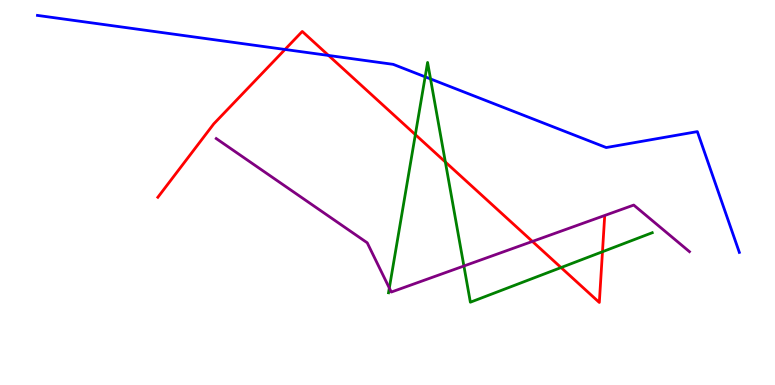[{'lines': ['blue', 'red'], 'intersections': [{'x': 3.68, 'y': 8.72}, {'x': 4.24, 'y': 8.56}]}, {'lines': ['green', 'red'], 'intersections': [{'x': 5.36, 'y': 6.5}, {'x': 5.75, 'y': 5.79}, {'x': 7.24, 'y': 3.05}, {'x': 7.77, 'y': 3.46}]}, {'lines': ['purple', 'red'], 'intersections': [{'x': 6.87, 'y': 3.73}]}, {'lines': ['blue', 'green'], 'intersections': [{'x': 5.49, 'y': 8.0}, {'x': 5.56, 'y': 7.95}]}, {'lines': ['blue', 'purple'], 'intersections': []}, {'lines': ['green', 'purple'], 'intersections': [{'x': 5.02, 'y': 2.52}, {'x': 5.99, 'y': 3.09}]}]